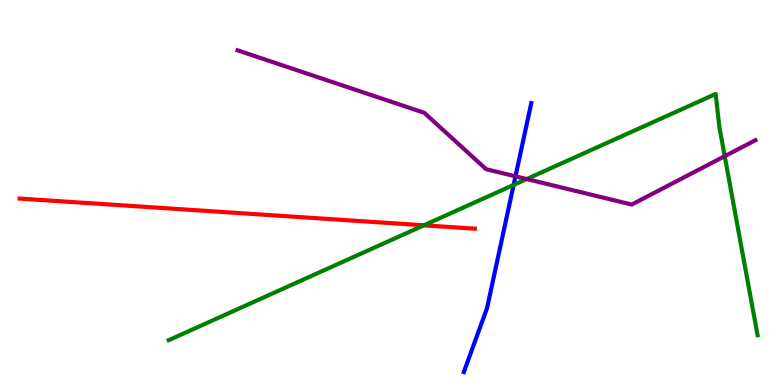[{'lines': ['blue', 'red'], 'intersections': []}, {'lines': ['green', 'red'], 'intersections': [{'x': 5.47, 'y': 4.15}]}, {'lines': ['purple', 'red'], 'intersections': []}, {'lines': ['blue', 'green'], 'intersections': [{'x': 6.63, 'y': 5.2}]}, {'lines': ['blue', 'purple'], 'intersections': [{'x': 6.65, 'y': 5.42}]}, {'lines': ['green', 'purple'], 'intersections': [{'x': 6.8, 'y': 5.35}, {'x': 9.35, 'y': 5.94}]}]